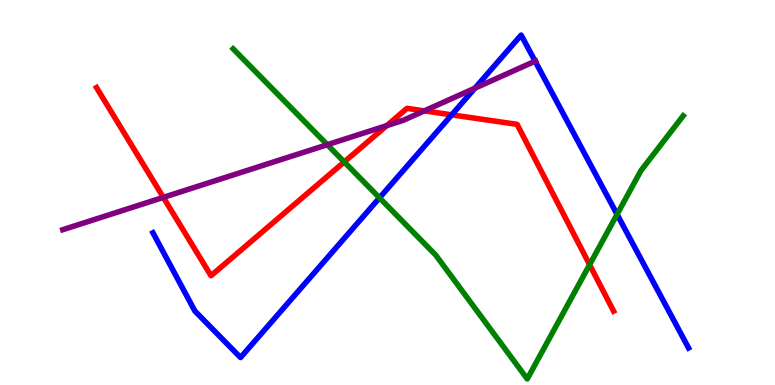[{'lines': ['blue', 'red'], 'intersections': [{'x': 5.83, 'y': 7.02}]}, {'lines': ['green', 'red'], 'intersections': [{'x': 4.44, 'y': 5.79}, {'x': 7.61, 'y': 3.12}]}, {'lines': ['purple', 'red'], 'intersections': [{'x': 2.11, 'y': 4.87}, {'x': 4.99, 'y': 6.74}, {'x': 5.48, 'y': 7.12}]}, {'lines': ['blue', 'green'], 'intersections': [{'x': 4.9, 'y': 4.86}, {'x': 7.96, 'y': 4.43}]}, {'lines': ['blue', 'purple'], 'intersections': [{'x': 6.13, 'y': 7.71}, {'x': 6.9, 'y': 8.41}]}, {'lines': ['green', 'purple'], 'intersections': [{'x': 4.22, 'y': 6.24}]}]